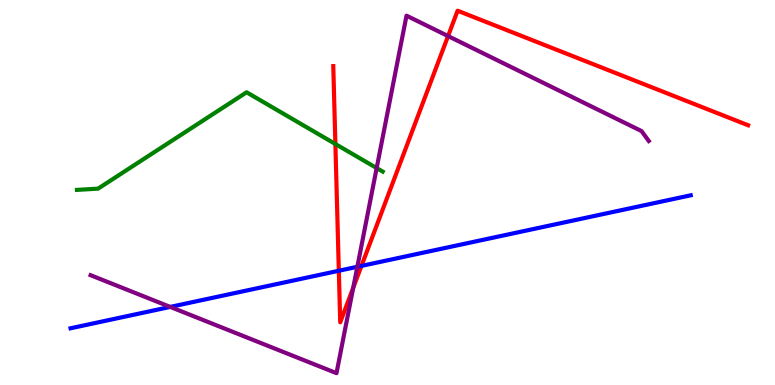[{'lines': ['blue', 'red'], 'intersections': [{'x': 4.37, 'y': 2.97}, {'x': 4.66, 'y': 3.09}]}, {'lines': ['green', 'red'], 'intersections': [{'x': 4.33, 'y': 6.26}]}, {'lines': ['purple', 'red'], 'intersections': [{'x': 4.56, 'y': 2.53}, {'x': 5.78, 'y': 9.06}]}, {'lines': ['blue', 'green'], 'intersections': []}, {'lines': ['blue', 'purple'], 'intersections': [{'x': 2.2, 'y': 2.03}, {'x': 4.61, 'y': 3.07}]}, {'lines': ['green', 'purple'], 'intersections': [{'x': 4.86, 'y': 5.63}]}]